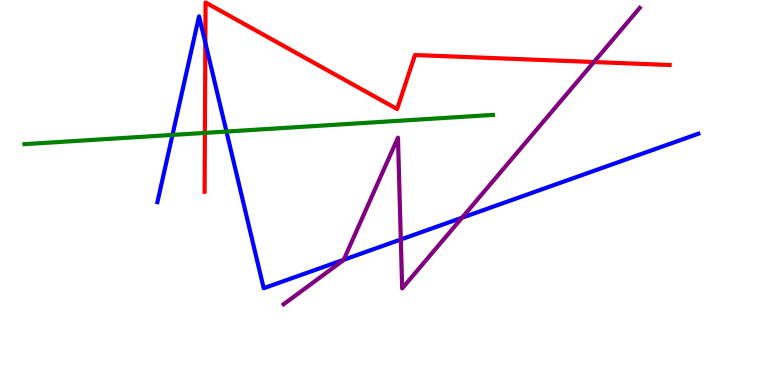[{'lines': ['blue', 'red'], 'intersections': [{'x': 2.65, 'y': 8.89}]}, {'lines': ['green', 'red'], 'intersections': [{'x': 2.64, 'y': 6.55}]}, {'lines': ['purple', 'red'], 'intersections': [{'x': 7.66, 'y': 8.39}]}, {'lines': ['blue', 'green'], 'intersections': [{'x': 2.23, 'y': 6.5}, {'x': 2.92, 'y': 6.58}]}, {'lines': ['blue', 'purple'], 'intersections': [{'x': 4.44, 'y': 3.25}, {'x': 5.17, 'y': 3.78}, {'x': 5.96, 'y': 4.34}]}, {'lines': ['green', 'purple'], 'intersections': []}]